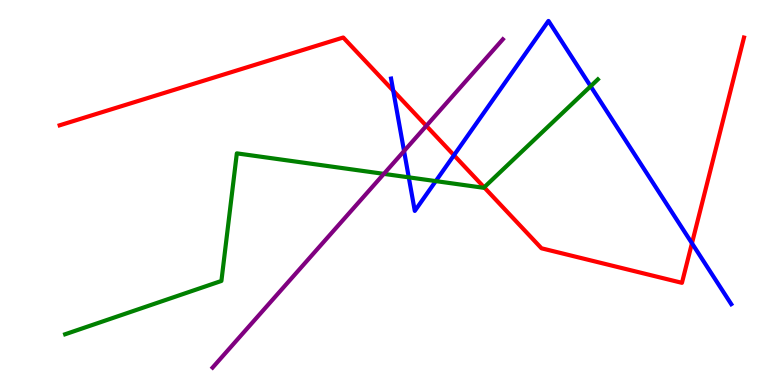[{'lines': ['blue', 'red'], 'intersections': [{'x': 5.07, 'y': 7.64}, {'x': 5.86, 'y': 5.97}, {'x': 8.93, 'y': 3.68}]}, {'lines': ['green', 'red'], 'intersections': [{'x': 6.25, 'y': 5.13}]}, {'lines': ['purple', 'red'], 'intersections': [{'x': 5.5, 'y': 6.73}]}, {'lines': ['blue', 'green'], 'intersections': [{'x': 5.27, 'y': 5.39}, {'x': 5.62, 'y': 5.3}, {'x': 7.62, 'y': 7.76}]}, {'lines': ['blue', 'purple'], 'intersections': [{'x': 5.21, 'y': 6.08}]}, {'lines': ['green', 'purple'], 'intersections': [{'x': 4.95, 'y': 5.48}]}]